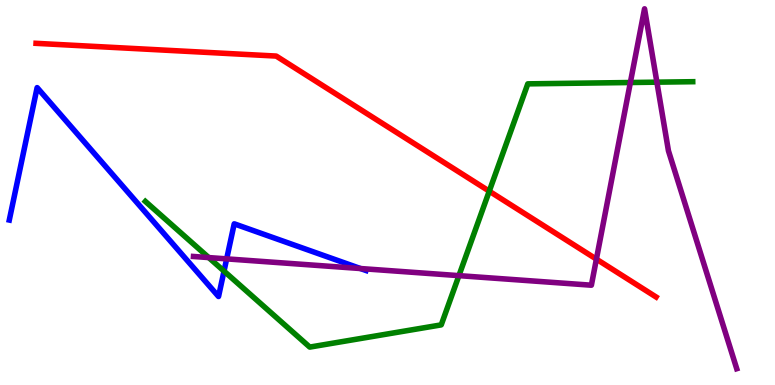[{'lines': ['blue', 'red'], 'intersections': []}, {'lines': ['green', 'red'], 'intersections': [{'x': 6.31, 'y': 5.03}]}, {'lines': ['purple', 'red'], 'intersections': [{'x': 7.7, 'y': 3.27}]}, {'lines': ['blue', 'green'], 'intersections': [{'x': 2.89, 'y': 2.96}]}, {'lines': ['blue', 'purple'], 'intersections': [{'x': 2.92, 'y': 3.28}, {'x': 4.65, 'y': 3.03}]}, {'lines': ['green', 'purple'], 'intersections': [{'x': 2.69, 'y': 3.31}, {'x': 5.92, 'y': 2.84}, {'x': 8.13, 'y': 7.86}, {'x': 8.48, 'y': 7.87}]}]